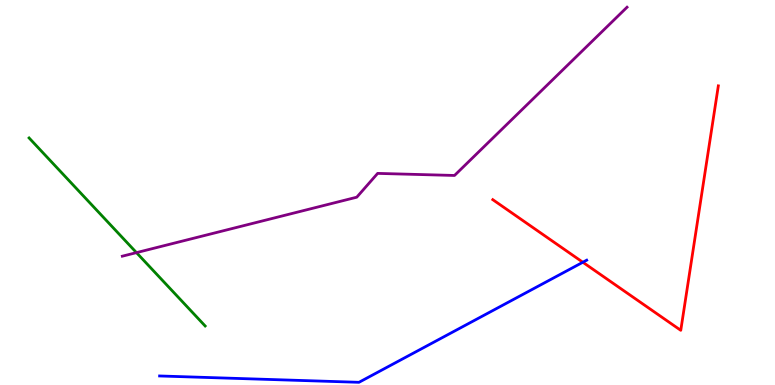[{'lines': ['blue', 'red'], 'intersections': [{'x': 7.52, 'y': 3.19}]}, {'lines': ['green', 'red'], 'intersections': []}, {'lines': ['purple', 'red'], 'intersections': []}, {'lines': ['blue', 'green'], 'intersections': []}, {'lines': ['blue', 'purple'], 'intersections': []}, {'lines': ['green', 'purple'], 'intersections': [{'x': 1.76, 'y': 3.44}]}]